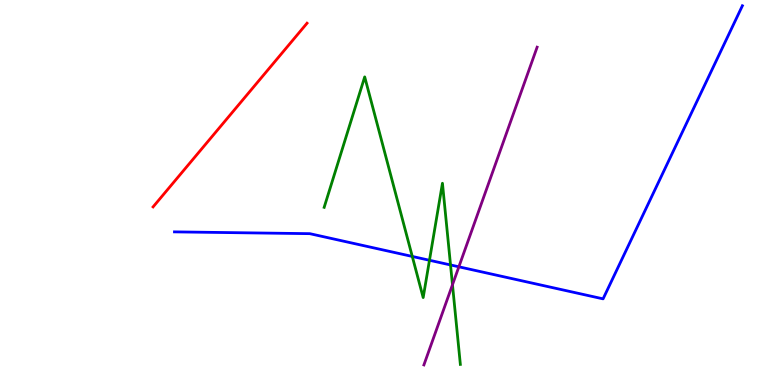[{'lines': ['blue', 'red'], 'intersections': []}, {'lines': ['green', 'red'], 'intersections': []}, {'lines': ['purple', 'red'], 'intersections': []}, {'lines': ['blue', 'green'], 'intersections': [{'x': 5.32, 'y': 3.34}, {'x': 5.54, 'y': 3.24}, {'x': 5.81, 'y': 3.12}]}, {'lines': ['blue', 'purple'], 'intersections': [{'x': 5.92, 'y': 3.07}]}, {'lines': ['green', 'purple'], 'intersections': [{'x': 5.84, 'y': 2.6}]}]